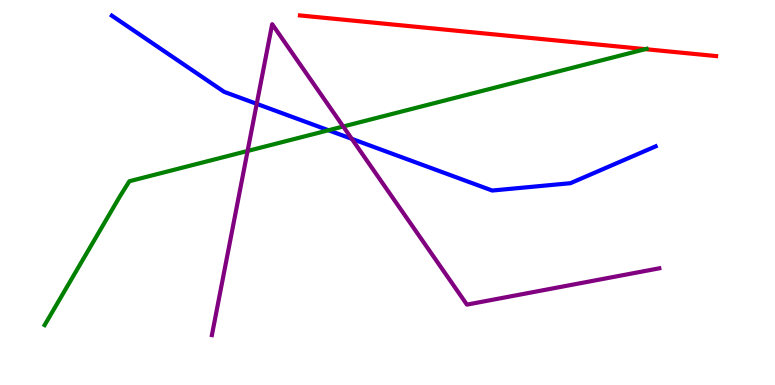[{'lines': ['blue', 'red'], 'intersections': []}, {'lines': ['green', 'red'], 'intersections': [{'x': 8.33, 'y': 8.72}]}, {'lines': ['purple', 'red'], 'intersections': []}, {'lines': ['blue', 'green'], 'intersections': [{'x': 4.24, 'y': 6.62}]}, {'lines': ['blue', 'purple'], 'intersections': [{'x': 3.31, 'y': 7.3}, {'x': 4.54, 'y': 6.39}]}, {'lines': ['green', 'purple'], 'intersections': [{'x': 3.19, 'y': 6.08}, {'x': 4.43, 'y': 6.71}]}]